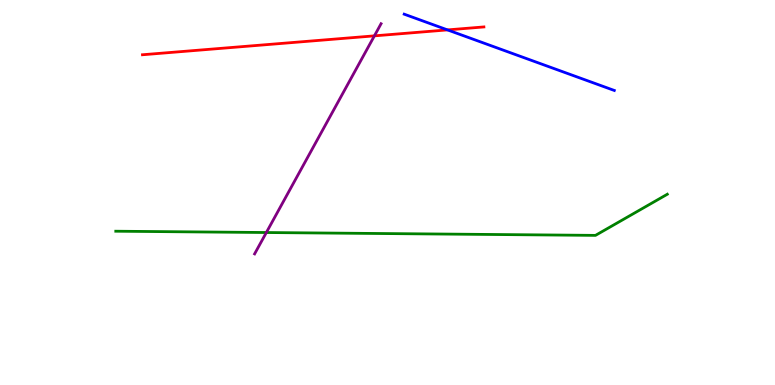[{'lines': ['blue', 'red'], 'intersections': [{'x': 5.77, 'y': 9.22}]}, {'lines': ['green', 'red'], 'intersections': []}, {'lines': ['purple', 'red'], 'intersections': [{'x': 4.83, 'y': 9.07}]}, {'lines': ['blue', 'green'], 'intersections': []}, {'lines': ['blue', 'purple'], 'intersections': []}, {'lines': ['green', 'purple'], 'intersections': [{'x': 3.44, 'y': 3.96}]}]